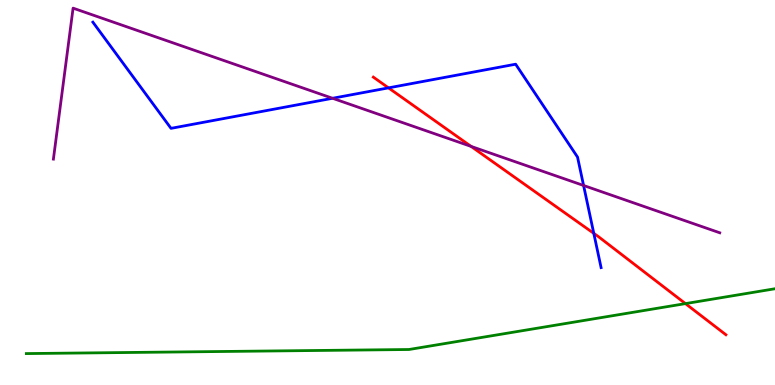[{'lines': ['blue', 'red'], 'intersections': [{'x': 5.01, 'y': 7.72}, {'x': 7.66, 'y': 3.94}]}, {'lines': ['green', 'red'], 'intersections': [{'x': 8.84, 'y': 2.11}]}, {'lines': ['purple', 'red'], 'intersections': [{'x': 6.08, 'y': 6.2}]}, {'lines': ['blue', 'green'], 'intersections': []}, {'lines': ['blue', 'purple'], 'intersections': [{'x': 4.29, 'y': 7.45}, {'x': 7.53, 'y': 5.18}]}, {'lines': ['green', 'purple'], 'intersections': []}]